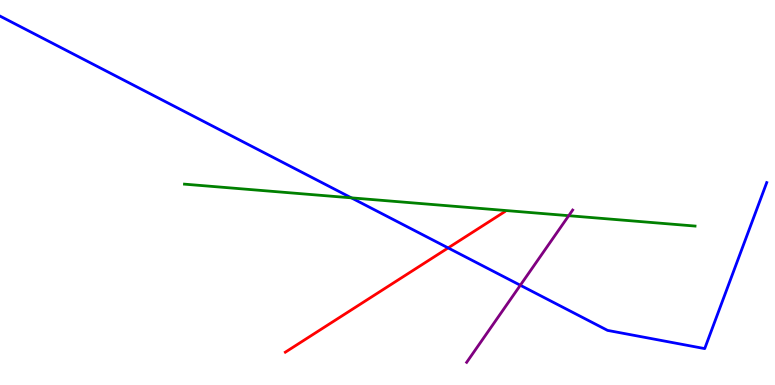[{'lines': ['blue', 'red'], 'intersections': [{'x': 5.78, 'y': 3.56}]}, {'lines': ['green', 'red'], 'intersections': []}, {'lines': ['purple', 'red'], 'intersections': []}, {'lines': ['blue', 'green'], 'intersections': [{'x': 4.53, 'y': 4.86}]}, {'lines': ['blue', 'purple'], 'intersections': [{'x': 6.71, 'y': 2.59}]}, {'lines': ['green', 'purple'], 'intersections': [{'x': 7.34, 'y': 4.4}]}]